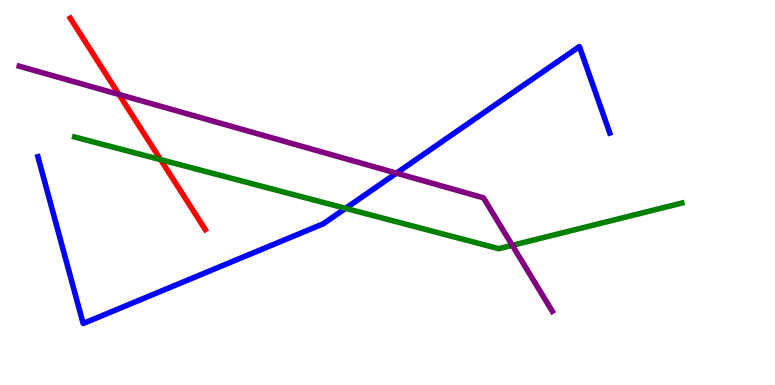[{'lines': ['blue', 'red'], 'intersections': []}, {'lines': ['green', 'red'], 'intersections': [{'x': 2.07, 'y': 5.85}]}, {'lines': ['purple', 'red'], 'intersections': [{'x': 1.54, 'y': 7.55}]}, {'lines': ['blue', 'green'], 'intersections': [{'x': 4.46, 'y': 4.59}]}, {'lines': ['blue', 'purple'], 'intersections': [{'x': 5.12, 'y': 5.5}]}, {'lines': ['green', 'purple'], 'intersections': [{'x': 6.61, 'y': 3.63}]}]